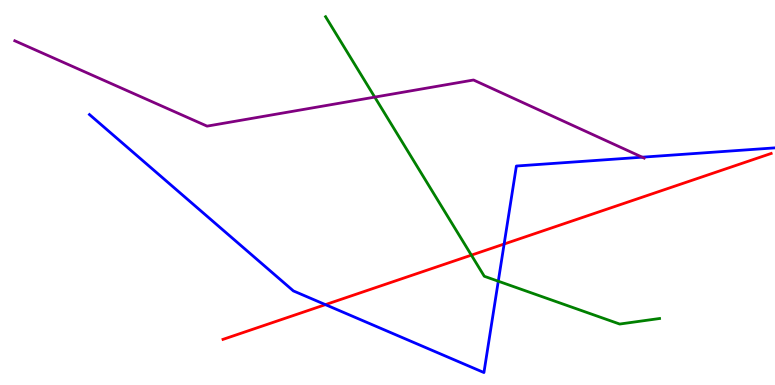[{'lines': ['blue', 'red'], 'intersections': [{'x': 4.2, 'y': 2.09}, {'x': 6.5, 'y': 3.66}]}, {'lines': ['green', 'red'], 'intersections': [{'x': 6.08, 'y': 3.37}]}, {'lines': ['purple', 'red'], 'intersections': []}, {'lines': ['blue', 'green'], 'intersections': [{'x': 6.43, 'y': 2.7}]}, {'lines': ['blue', 'purple'], 'intersections': [{'x': 8.29, 'y': 5.92}]}, {'lines': ['green', 'purple'], 'intersections': [{'x': 4.84, 'y': 7.48}]}]